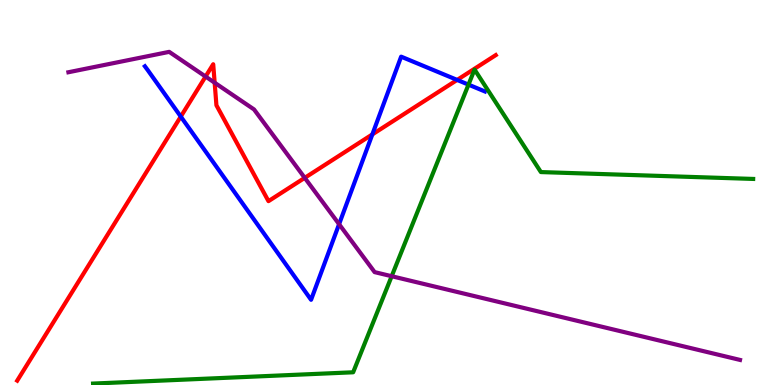[{'lines': ['blue', 'red'], 'intersections': [{'x': 2.33, 'y': 6.97}, {'x': 4.8, 'y': 6.51}, {'x': 5.9, 'y': 7.92}]}, {'lines': ['green', 'red'], 'intersections': []}, {'lines': ['purple', 'red'], 'intersections': [{'x': 2.65, 'y': 8.01}, {'x': 2.77, 'y': 7.85}, {'x': 3.93, 'y': 5.38}]}, {'lines': ['blue', 'green'], 'intersections': [{'x': 6.05, 'y': 7.8}]}, {'lines': ['blue', 'purple'], 'intersections': [{'x': 4.38, 'y': 4.18}]}, {'lines': ['green', 'purple'], 'intersections': [{'x': 5.05, 'y': 2.83}]}]